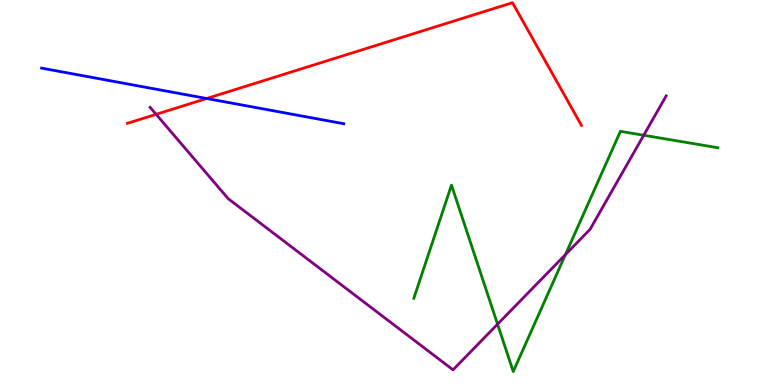[{'lines': ['blue', 'red'], 'intersections': [{'x': 2.67, 'y': 7.44}]}, {'lines': ['green', 'red'], 'intersections': []}, {'lines': ['purple', 'red'], 'intersections': [{'x': 2.01, 'y': 7.03}]}, {'lines': ['blue', 'green'], 'intersections': []}, {'lines': ['blue', 'purple'], 'intersections': []}, {'lines': ['green', 'purple'], 'intersections': [{'x': 6.42, 'y': 1.58}, {'x': 7.3, 'y': 3.39}, {'x': 8.31, 'y': 6.49}]}]